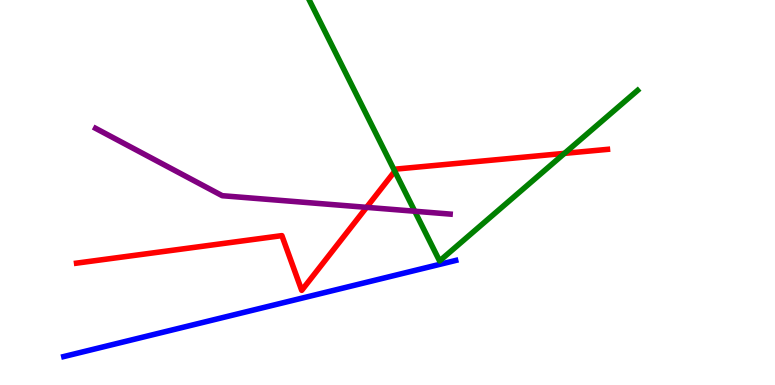[{'lines': ['blue', 'red'], 'intersections': []}, {'lines': ['green', 'red'], 'intersections': [{'x': 5.09, 'y': 5.55}, {'x': 7.28, 'y': 6.02}]}, {'lines': ['purple', 'red'], 'intersections': [{'x': 4.73, 'y': 4.61}]}, {'lines': ['blue', 'green'], 'intersections': []}, {'lines': ['blue', 'purple'], 'intersections': []}, {'lines': ['green', 'purple'], 'intersections': [{'x': 5.35, 'y': 4.51}]}]